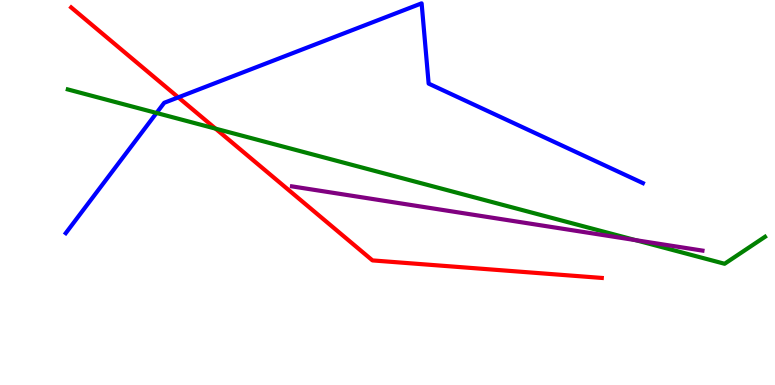[{'lines': ['blue', 'red'], 'intersections': [{'x': 2.3, 'y': 7.47}]}, {'lines': ['green', 'red'], 'intersections': [{'x': 2.78, 'y': 6.66}]}, {'lines': ['purple', 'red'], 'intersections': []}, {'lines': ['blue', 'green'], 'intersections': [{'x': 2.02, 'y': 7.07}]}, {'lines': ['blue', 'purple'], 'intersections': []}, {'lines': ['green', 'purple'], 'intersections': [{'x': 8.2, 'y': 3.76}]}]